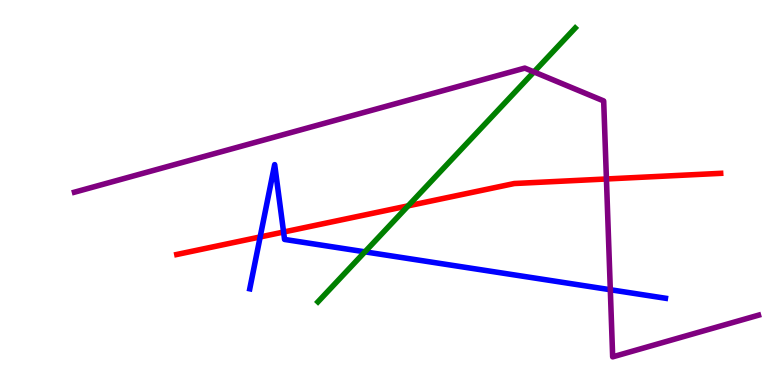[{'lines': ['blue', 'red'], 'intersections': [{'x': 3.36, 'y': 3.85}, {'x': 3.66, 'y': 3.97}]}, {'lines': ['green', 'red'], 'intersections': [{'x': 5.27, 'y': 4.65}]}, {'lines': ['purple', 'red'], 'intersections': [{'x': 7.82, 'y': 5.35}]}, {'lines': ['blue', 'green'], 'intersections': [{'x': 4.71, 'y': 3.46}]}, {'lines': ['blue', 'purple'], 'intersections': [{'x': 7.87, 'y': 2.47}]}, {'lines': ['green', 'purple'], 'intersections': [{'x': 6.89, 'y': 8.13}]}]